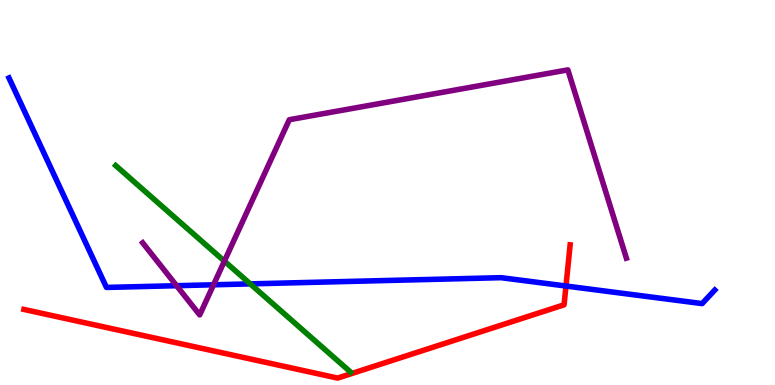[{'lines': ['blue', 'red'], 'intersections': [{'x': 7.3, 'y': 2.57}]}, {'lines': ['green', 'red'], 'intersections': []}, {'lines': ['purple', 'red'], 'intersections': []}, {'lines': ['blue', 'green'], 'intersections': [{'x': 3.23, 'y': 2.63}]}, {'lines': ['blue', 'purple'], 'intersections': [{'x': 2.28, 'y': 2.58}, {'x': 2.76, 'y': 2.6}]}, {'lines': ['green', 'purple'], 'intersections': [{'x': 2.9, 'y': 3.22}]}]